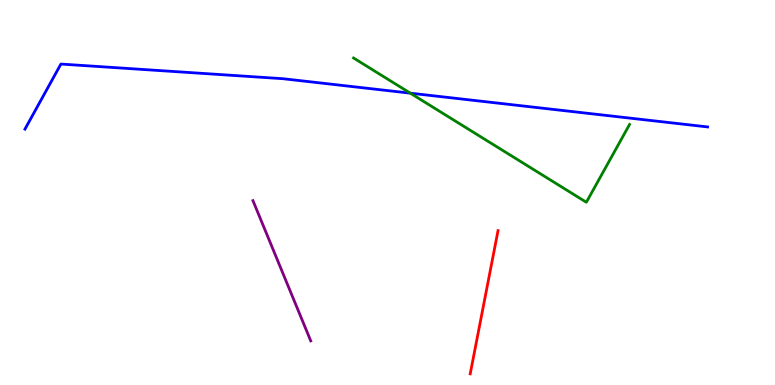[{'lines': ['blue', 'red'], 'intersections': []}, {'lines': ['green', 'red'], 'intersections': []}, {'lines': ['purple', 'red'], 'intersections': []}, {'lines': ['blue', 'green'], 'intersections': [{'x': 5.29, 'y': 7.58}]}, {'lines': ['blue', 'purple'], 'intersections': []}, {'lines': ['green', 'purple'], 'intersections': []}]